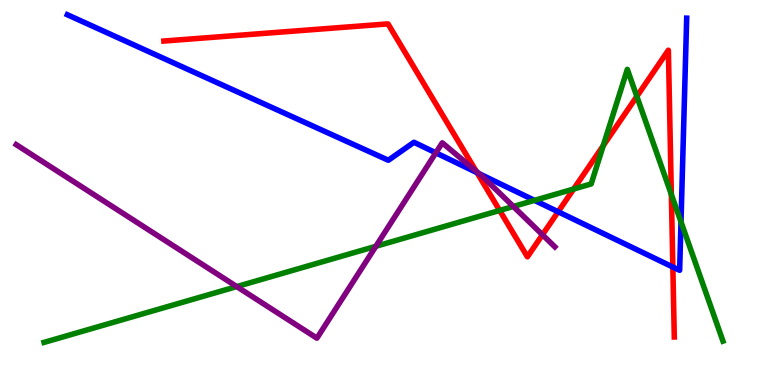[{'lines': ['blue', 'red'], 'intersections': [{'x': 6.16, 'y': 5.51}, {'x': 7.2, 'y': 4.5}, {'x': 8.68, 'y': 3.06}]}, {'lines': ['green', 'red'], 'intersections': [{'x': 6.45, 'y': 4.53}, {'x': 7.4, 'y': 5.09}, {'x': 7.78, 'y': 6.22}, {'x': 8.22, 'y': 7.5}, {'x': 8.66, 'y': 4.95}]}, {'lines': ['purple', 'red'], 'intersections': [{'x': 6.14, 'y': 5.55}, {'x': 7.0, 'y': 3.9}]}, {'lines': ['blue', 'green'], 'intersections': [{'x': 6.9, 'y': 4.8}, {'x': 8.79, 'y': 4.24}]}, {'lines': ['blue', 'purple'], 'intersections': [{'x': 5.62, 'y': 6.03}, {'x': 6.18, 'y': 5.49}]}, {'lines': ['green', 'purple'], 'intersections': [{'x': 3.05, 'y': 2.56}, {'x': 4.85, 'y': 3.6}, {'x': 6.62, 'y': 4.64}]}]